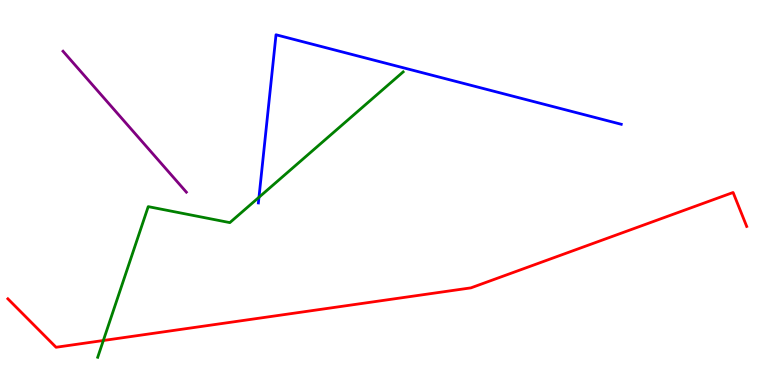[{'lines': ['blue', 'red'], 'intersections': []}, {'lines': ['green', 'red'], 'intersections': [{'x': 1.33, 'y': 1.16}]}, {'lines': ['purple', 'red'], 'intersections': []}, {'lines': ['blue', 'green'], 'intersections': [{'x': 3.34, 'y': 4.88}]}, {'lines': ['blue', 'purple'], 'intersections': []}, {'lines': ['green', 'purple'], 'intersections': []}]